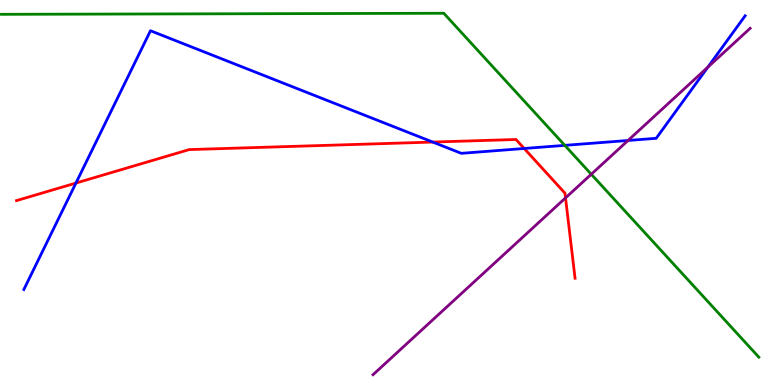[{'lines': ['blue', 'red'], 'intersections': [{'x': 0.98, 'y': 5.25}, {'x': 5.58, 'y': 6.31}, {'x': 6.76, 'y': 6.14}]}, {'lines': ['green', 'red'], 'intersections': []}, {'lines': ['purple', 'red'], 'intersections': [{'x': 7.3, 'y': 4.86}]}, {'lines': ['blue', 'green'], 'intersections': [{'x': 7.29, 'y': 6.22}]}, {'lines': ['blue', 'purple'], 'intersections': [{'x': 8.1, 'y': 6.35}, {'x': 9.13, 'y': 8.25}]}, {'lines': ['green', 'purple'], 'intersections': [{'x': 7.63, 'y': 5.47}]}]